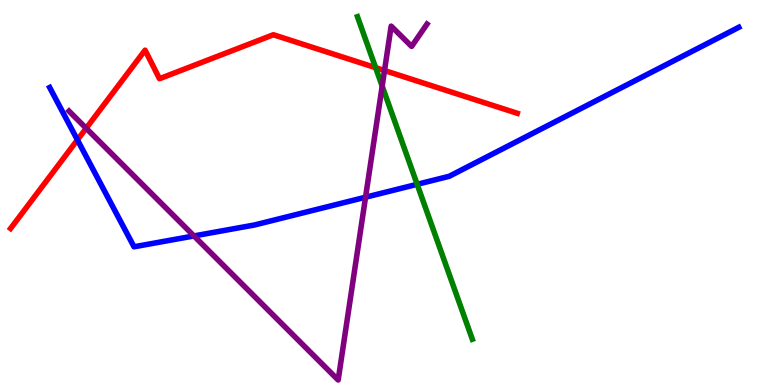[{'lines': ['blue', 'red'], 'intersections': [{'x': 0.999, 'y': 6.37}]}, {'lines': ['green', 'red'], 'intersections': [{'x': 4.85, 'y': 8.24}]}, {'lines': ['purple', 'red'], 'intersections': [{'x': 1.11, 'y': 6.67}, {'x': 4.96, 'y': 8.17}]}, {'lines': ['blue', 'green'], 'intersections': [{'x': 5.38, 'y': 5.21}]}, {'lines': ['blue', 'purple'], 'intersections': [{'x': 2.5, 'y': 3.87}, {'x': 4.72, 'y': 4.88}]}, {'lines': ['green', 'purple'], 'intersections': [{'x': 4.93, 'y': 7.76}]}]